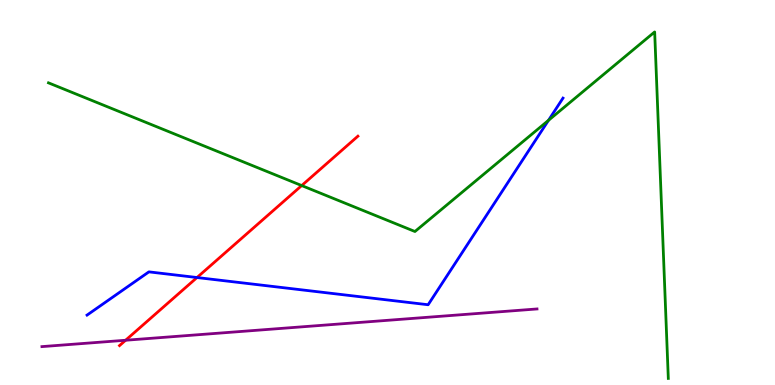[{'lines': ['blue', 'red'], 'intersections': [{'x': 2.54, 'y': 2.79}]}, {'lines': ['green', 'red'], 'intersections': [{'x': 3.89, 'y': 5.18}]}, {'lines': ['purple', 'red'], 'intersections': [{'x': 1.62, 'y': 1.16}]}, {'lines': ['blue', 'green'], 'intersections': [{'x': 7.08, 'y': 6.87}]}, {'lines': ['blue', 'purple'], 'intersections': []}, {'lines': ['green', 'purple'], 'intersections': []}]